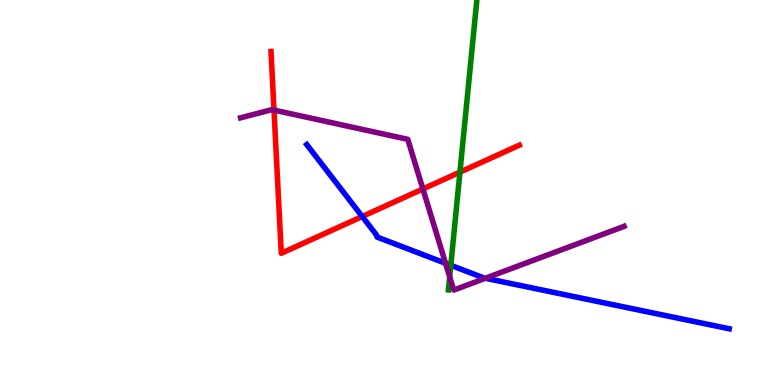[{'lines': ['blue', 'red'], 'intersections': [{'x': 4.67, 'y': 4.38}]}, {'lines': ['green', 'red'], 'intersections': [{'x': 5.93, 'y': 5.53}]}, {'lines': ['purple', 'red'], 'intersections': [{'x': 3.54, 'y': 7.14}, {'x': 5.46, 'y': 5.09}]}, {'lines': ['blue', 'green'], 'intersections': [{'x': 5.82, 'y': 3.11}]}, {'lines': ['blue', 'purple'], 'intersections': [{'x': 5.75, 'y': 3.16}, {'x': 6.26, 'y': 2.77}]}, {'lines': ['green', 'purple'], 'intersections': [{'x': 5.8, 'y': 2.81}]}]